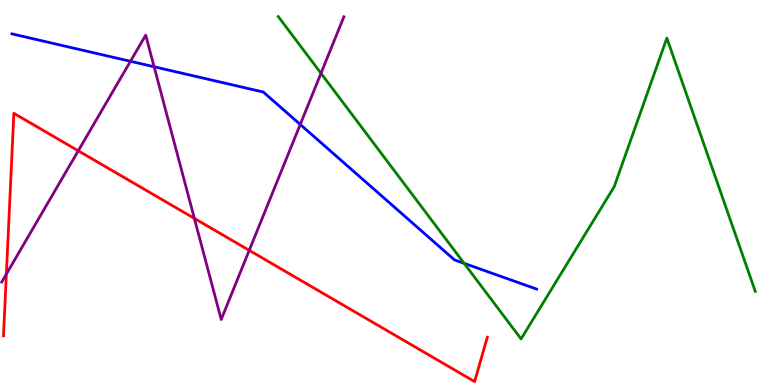[{'lines': ['blue', 'red'], 'intersections': []}, {'lines': ['green', 'red'], 'intersections': []}, {'lines': ['purple', 'red'], 'intersections': [{'x': 0.0823, 'y': 2.88}, {'x': 1.01, 'y': 6.08}, {'x': 2.51, 'y': 4.33}, {'x': 3.22, 'y': 3.5}]}, {'lines': ['blue', 'green'], 'intersections': [{'x': 5.99, 'y': 3.16}]}, {'lines': ['blue', 'purple'], 'intersections': [{'x': 1.68, 'y': 8.41}, {'x': 1.99, 'y': 8.27}, {'x': 3.87, 'y': 6.77}]}, {'lines': ['green', 'purple'], 'intersections': [{'x': 4.14, 'y': 8.1}]}]